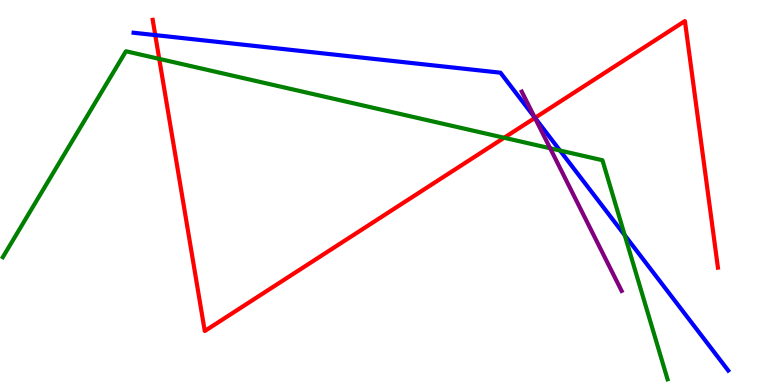[{'lines': ['blue', 'red'], 'intersections': [{'x': 2.0, 'y': 9.09}, {'x': 6.9, 'y': 6.94}]}, {'lines': ['green', 'red'], 'intersections': [{'x': 2.05, 'y': 8.47}, {'x': 6.51, 'y': 6.42}]}, {'lines': ['purple', 'red'], 'intersections': [{'x': 6.9, 'y': 6.94}]}, {'lines': ['blue', 'green'], 'intersections': [{'x': 7.23, 'y': 6.09}, {'x': 8.06, 'y': 3.89}]}, {'lines': ['blue', 'purple'], 'intersections': [{'x': 6.9, 'y': 6.95}]}, {'lines': ['green', 'purple'], 'intersections': [{'x': 7.1, 'y': 6.15}]}]